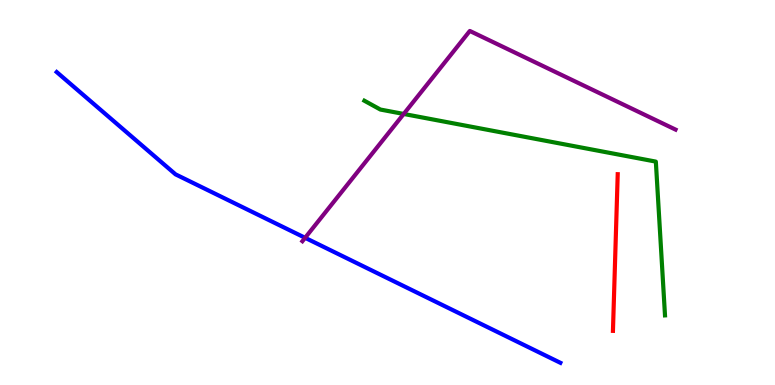[{'lines': ['blue', 'red'], 'intersections': []}, {'lines': ['green', 'red'], 'intersections': []}, {'lines': ['purple', 'red'], 'intersections': []}, {'lines': ['blue', 'green'], 'intersections': []}, {'lines': ['blue', 'purple'], 'intersections': [{'x': 3.94, 'y': 3.82}]}, {'lines': ['green', 'purple'], 'intersections': [{'x': 5.21, 'y': 7.04}]}]